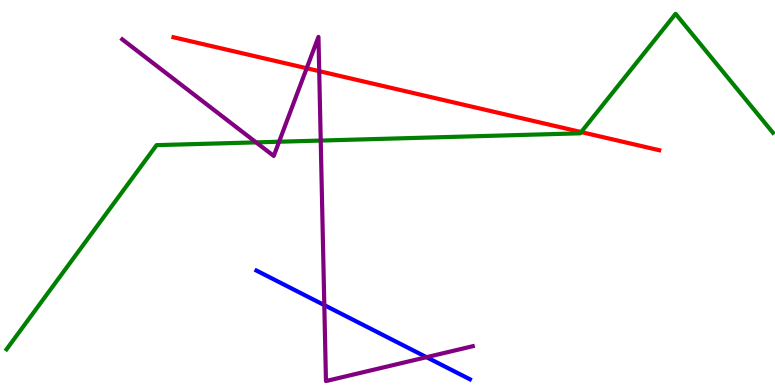[{'lines': ['blue', 'red'], 'intersections': []}, {'lines': ['green', 'red'], 'intersections': [{'x': 7.5, 'y': 6.57}]}, {'lines': ['purple', 'red'], 'intersections': [{'x': 3.96, 'y': 8.23}, {'x': 4.12, 'y': 8.15}]}, {'lines': ['blue', 'green'], 'intersections': []}, {'lines': ['blue', 'purple'], 'intersections': [{'x': 4.18, 'y': 2.07}, {'x': 5.5, 'y': 0.723}]}, {'lines': ['green', 'purple'], 'intersections': [{'x': 3.3, 'y': 6.3}, {'x': 3.6, 'y': 6.32}, {'x': 4.14, 'y': 6.35}]}]